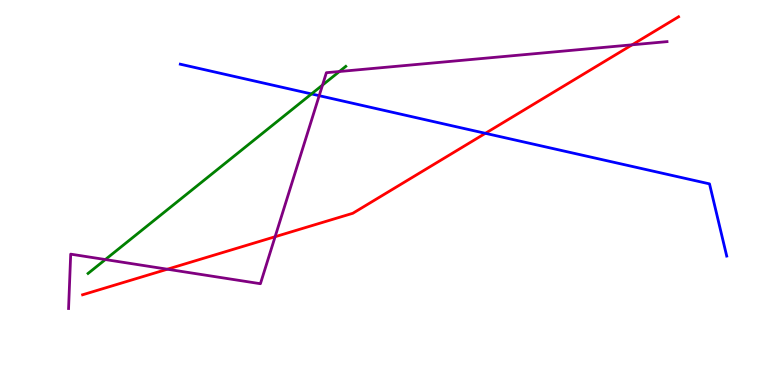[{'lines': ['blue', 'red'], 'intersections': [{'x': 6.26, 'y': 6.54}]}, {'lines': ['green', 'red'], 'intersections': []}, {'lines': ['purple', 'red'], 'intersections': [{'x': 2.16, 'y': 3.01}, {'x': 3.55, 'y': 3.85}, {'x': 8.16, 'y': 8.84}]}, {'lines': ['blue', 'green'], 'intersections': [{'x': 4.02, 'y': 7.56}]}, {'lines': ['blue', 'purple'], 'intersections': [{'x': 4.12, 'y': 7.51}]}, {'lines': ['green', 'purple'], 'intersections': [{'x': 1.36, 'y': 3.26}, {'x': 4.16, 'y': 7.79}, {'x': 4.38, 'y': 8.14}]}]